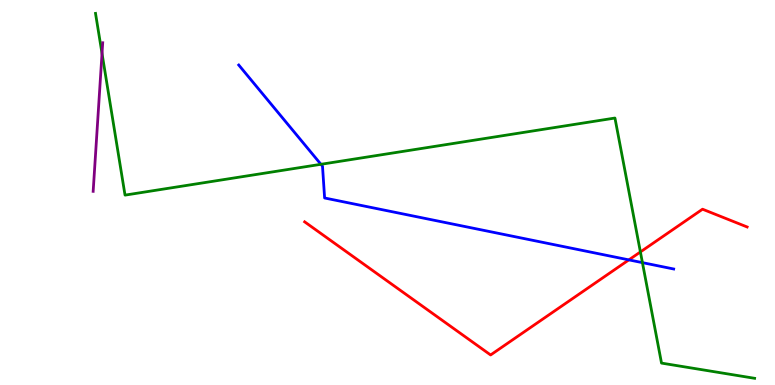[{'lines': ['blue', 'red'], 'intersections': [{'x': 8.11, 'y': 3.25}]}, {'lines': ['green', 'red'], 'intersections': [{'x': 8.26, 'y': 3.46}]}, {'lines': ['purple', 'red'], 'intersections': []}, {'lines': ['blue', 'green'], 'intersections': [{'x': 4.14, 'y': 5.73}, {'x': 8.29, 'y': 3.18}]}, {'lines': ['blue', 'purple'], 'intersections': []}, {'lines': ['green', 'purple'], 'intersections': [{'x': 1.32, 'y': 8.61}]}]